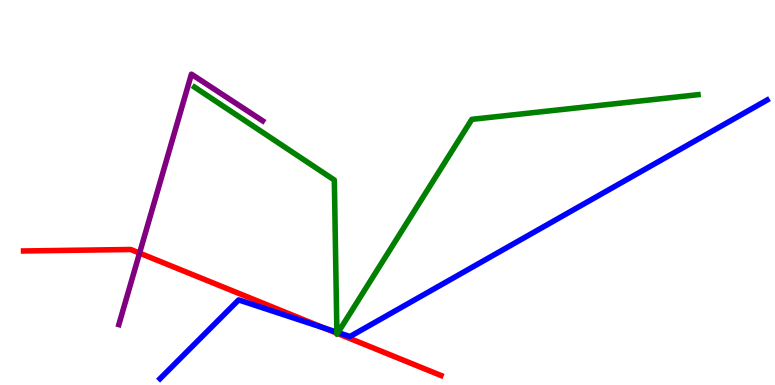[{'lines': ['blue', 'red'], 'intersections': [{'x': 4.18, 'y': 1.48}]}, {'lines': ['green', 'red'], 'intersections': [{'x': 4.35, 'y': 1.35}, {'x': 4.35, 'y': 1.34}]}, {'lines': ['purple', 'red'], 'intersections': [{'x': 1.8, 'y': 3.43}]}, {'lines': ['blue', 'green'], 'intersections': [{'x': 4.35, 'y': 1.37}, {'x': 4.36, 'y': 1.36}]}, {'lines': ['blue', 'purple'], 'intersections': []}, {'lines': ['green', 'purple'], 'intersections': []}]